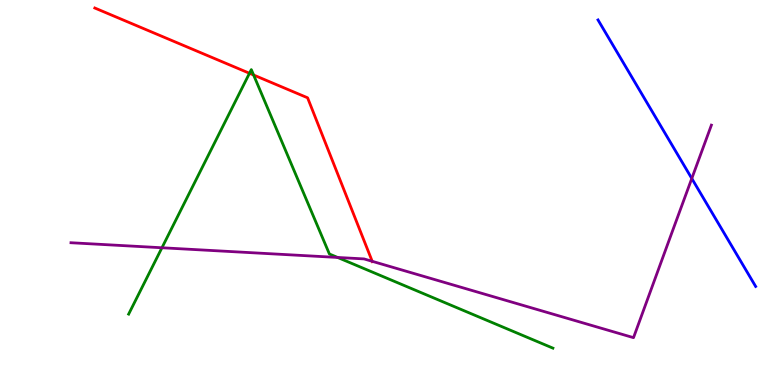[{'lines': ['blue', 'red'], 'intersections': []}, {'lines': ['green', 'red'], 'intersections': [{'x': 3.22, 'y': 8.1}, {'x': 3.27, 'y': 8.05}]}, {'lines': ['purple', 'red'], 'intersections': [{'x': 4.8, 'y': 3.21}]}, {'lines': ['blue', 'green'], 'intersections': []}, {'lines': ['blue', 'purple'], 'intersections': [{'x': 8.93, 'y': 5.36}]}, {'lines': ['green', 'purple'], 'intersections': [{'x': 2.09, 'y': 3.56}, {'x': 4.36, 'y': 3.31}]}]